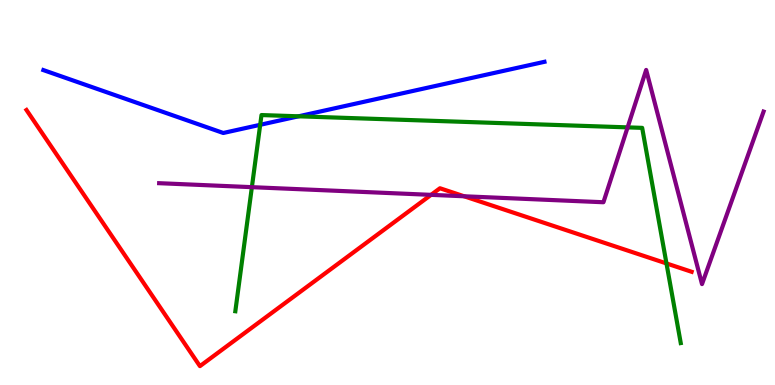[{'lines': ['blue', 'red'], 'intersections': []}, {'lines': ['green', 'red'], 'intersections': [{'x': 8.6, 'y': 3.16}]}, {'lines': ['purple', 'red'], 'intersections': [{'x': 5.56, 'y': 4.94}, {'x': 5.99, 'y': 4.9}]}, {'lines': ['blue', 'green'], 'intersections': [{'x': 3.36, 'y': 6.76}, {'x': 3.85, 'y': 6.98}]}, {'lines': ['blue', 'purple'], 'intersections': []}, {'lines': ['green', 'purple'], 'intersections': [{'x': 3.25, 'y': 5.14}, {'x': 8.1, 'y': 6.69}]}]